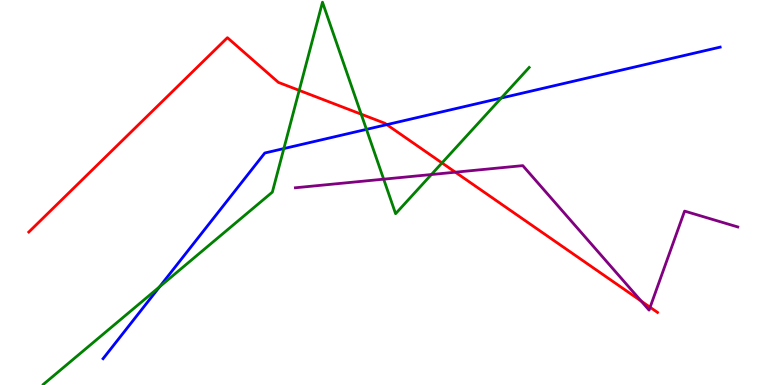[{'lines': ['blue', 'red'], 'intersections': [{'x': 4.99, 'y': 6.76}]}, {'lines': ['green', 'red'], 'intersections': [{'x': 3.86, 'y': 7.65}, {'x': 4.66, 'y': 7.03}, {'x': 5.7, 'y': 5.77}]}, {'lines': ['purple', 'red'], 'intersections': [{'x': 5.88, 'y': 5.53}, {'x': 8.27, 'y': 2.18}, {'x': 8.39, 'y': 2.02}]}, {'lines': ['blue', 'green'], 'intersections': [{'x': 2.06, 'y': 2.55}, {'x': 3.66, 'y': 6.14}, {'x': 4.73, 'y': 6.64}, {'x': 6.47, 'y': 7.45}]}, {'lines': ['blue', 'purple'], 'intersections': []}, {'lines': ['green', 'purple'], 'intersections': [{'x': 4.95, 'y': 5.35}, {'x': 5.57, 'y': 5.47}]}]